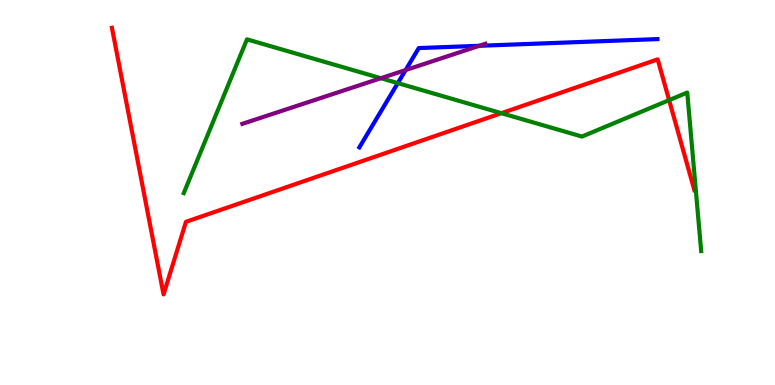[{'lines': ['blue', 'red'], 'intersections': []}, {'lines': ['green', 'red'], 'intersections': [{'x': 6.47, 'y': 7.06}, {'x': 8.63, 'y': 7.4}]}, {'lines': ['purple', 'red'], 'intersections': []}, {'lines': ['blue', 'green'], 'intersections': [{'x': 5.13, 'y': 7.84}]}, {'lines': ['blue', 'purple'], 'intersections': [{'x': 5.23, 'y': 8.18}, {'x': 6.18, 'y': 8.81}]}, {'lines': ['green', 'purple'], 'intersections': [{'x': 4.91, 'y': 7.97}]}]